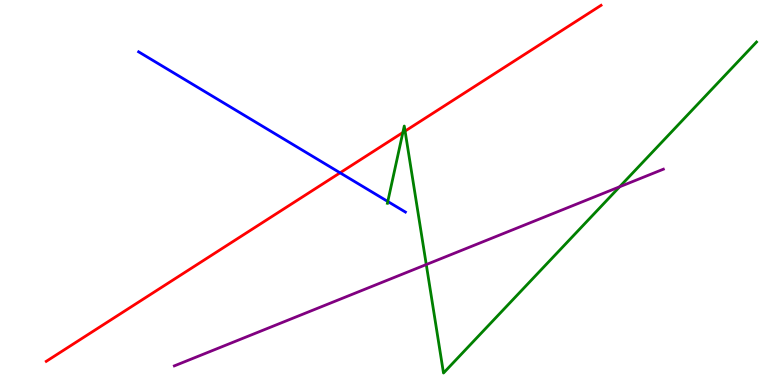[{'lines': ['blue', 'red'], 'intersections': [{'x': 4.39, 'y': 5.51}]}, {'lines': ['green', 'red'], 'intersections': [{'x': 5.2, 'y': 6.56}, {'x': 5.23, 'y': 6.59}]}, {'lines': ['purple', 'red'], 'intersections': []}, {'lines': ['blue', 'green'], 'intersections': [{'x': 5.0, 'y': 4.77}]}, {'lines': ['blue', 'purple'], 'intersections': []}, {'lines': ['green', 'purple'], 'intersections': [{'x': 5.5, 'y': 3.13}, {'x': 8.0, 'y': 5.15}]}]